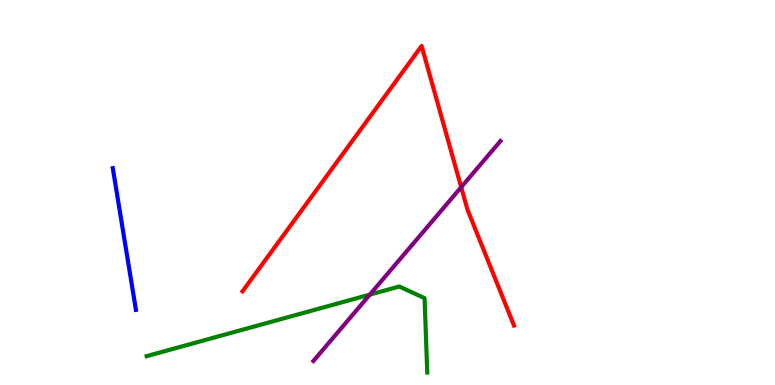[{'lines': ['blue', 'red'], 'intersections': []}, {'lines': ['green', 'red'], 'intersections': []}, {'lines': ['purple', 'red'], 'intersections': [{'x': 5.95, 'y': 5.14}]}, {'lines': ['blue', 'green'], 'intersections': []}, {'lines': ['blue', 'purple'], 'intersections': []}, {'lines': ['green', 'purple'], 'intersections': [{'x': 4.77, 'y': 2.35}]}]